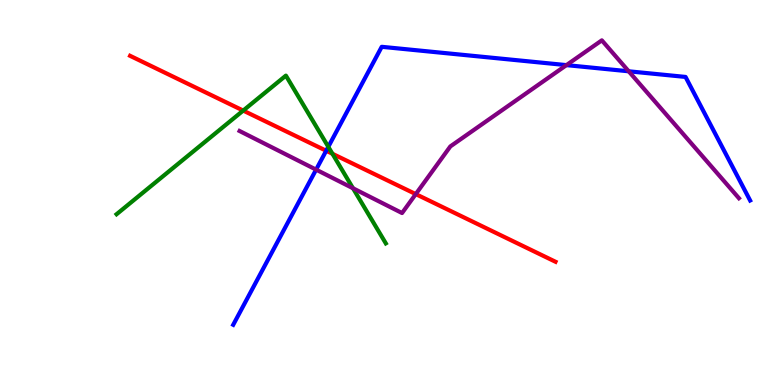[{'lines': ['blue', 'red'], 'intersections': [{'x': 4.21, 'y': 6.08}]}, {'lines': ['green', 'red'], 'intersections': [{'x': 3.14, 'y': 7.13}, {'x': 4.29, 'y': 6.01}]}, {'lines': ['purple', 'red'], 'intersections': [{'x': 5.36, 'y': 4.96}]}, {'lines': ['blue', 'green'], 'intersections': [{'x': 4.24, 'y': 6.19}]}, {'lines': ['blue', 'purple'], 'intersections': [{'x': 4.08, 'y': 5.59}, {'x': 7.31, 'y': 8.31}, {'x': 8.11, 'y': 8.15}]}, {'lines': ['green', 'purple'], 'intersections': [{'x': 4.55, 'y': 5.11}]}]